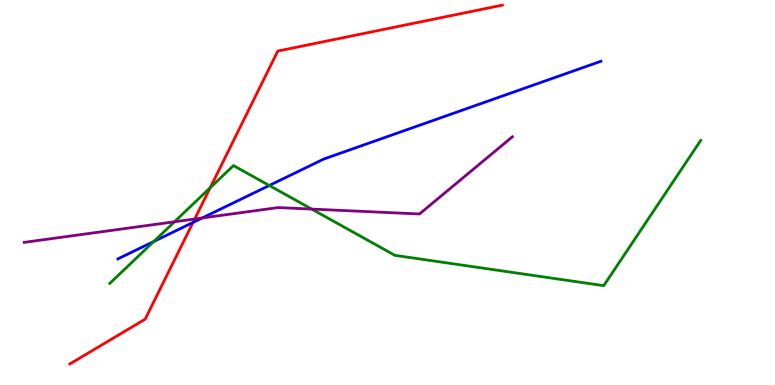[{'lines': ['blue', 'red'], 'intersections': [{'x': 2.49, 'y': 4.22}]}, {'lines': ['green', 'red'], 'intersections': [{'x': 2.71, 'y': 5.12}]}, {'lines': ['purple', 'red'], 'intersections': [{'x': 2.51, 'y': 4.31}]}, {'lines': ['blue', 'green'], 'intersections': [{'x': 1.98, 'y': 3.73}, {'x': 3.47, 'y': 5.18}]}, {'lines': ['blue', 'purple'], 'intersections': [{'x': 2.61, 'y': 4.34}]}, {'lines': ['green', 'purple'], 'intersections': [{'x': 2.25, 'y': 4.24}, {'x': 4.02, 'y': 4.57}]}]